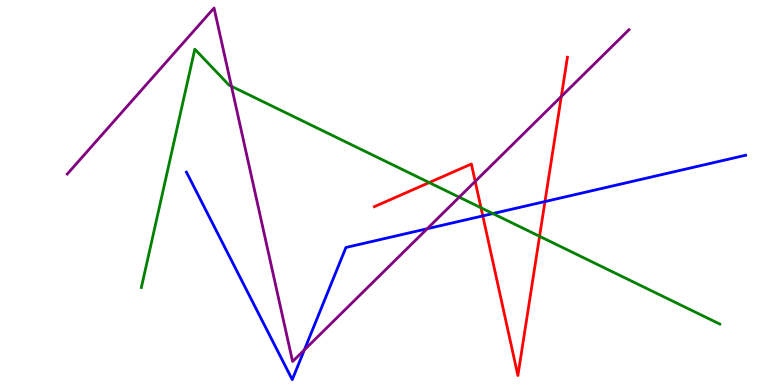[{'lines': ['blue', 'red'], 'intersections': [{'x': 6.23, 'y': 4.39}, {'x': 7.03, 'y': 4.76}]}, {'lines': ['green', 'red'], 'intersections': [{'x': 5.54, 'y': 5.26}, {'x': 6.21, 'y': 4.6}, {'x': 6.96, 'y': 3.86}]}, {'lines': ['purple', 'red'], 'intersections': [{'x': 6.13, 'y': 5.29}, {'x': 7.24, 'y': 7.49}]}, {'lines': ['blue', 'green'], 'intersections': [{'x': 6.36, 'y': 4.45}]}, {'lines': ['blue', 'purple'], 'intersections': [{'x': 3.93, 'y': 0.911}, {'x': 5.51, 'y': 4.06}]}, {'lines': ['green', 'purple'], 'intersections': [{'x': 2.99, 'y': 7.76}, {'x': 5.93, 'y': 4.88}]}]